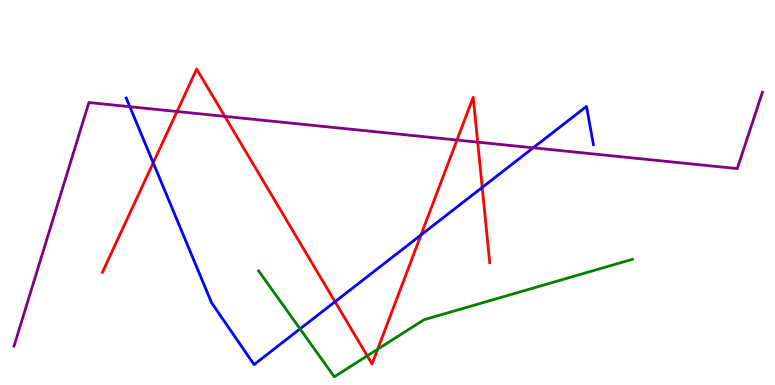[{'lines': ['blue', 'red'], 'intersections': [{'x': 1.98, 'y': 5.77}, {'x': 4.32, 'y': 2.16}, {'x': 5.43, 'y': 3.9}, {'x': 6.22, 'y': 5.13}]}, {'lines': ['green', 'red'], 'intersections': [{'x': 4.74, 'y': 0.757}, {'x': 4.87, 'y': 0.93}]}, {'lines': ['purple', 'red'], 'intersections': [{'x': 2.28, 'y': 7.1}, {'x': 2.9, 'y': 6.98}, {'x': 5.9, 'y': 6.36}, {'x': 6.16, 'y': 6.31}]}, {'lines': ['blue', 'green'], 'intersections': [{'x': 3.87, 'y': 1.46}]}, {'lines': ['blue', 'purple'], 'intersections': [{'x': 1.67, 'y': 7.23}, {'x': 6.88, 'y': 6.16}]}, {'lines': ['green', 'purple'], 'intersections': []}]